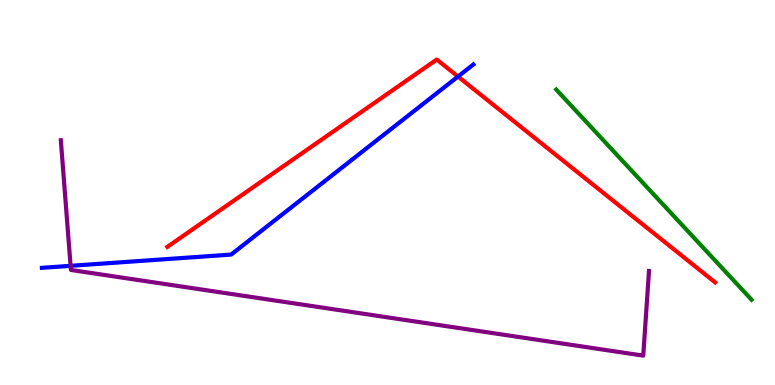[{'lines': ['blue', 'red'], 'intersections': [{'x': 5.91, 'y': 8.01}]}, {'lines': ['green', 'red'], 'intersections': []}, {'lines': ['purple', 'red'], 'intersections': []}, {'lines': ['blue', 'green'], 'intersections': []}, {'lines': ['blue', 'purple'], 'intersections': [{'x': 0.911, 'y': 3.1}]}, {'lines': ['green', 'purple'], 'intersections': []}]